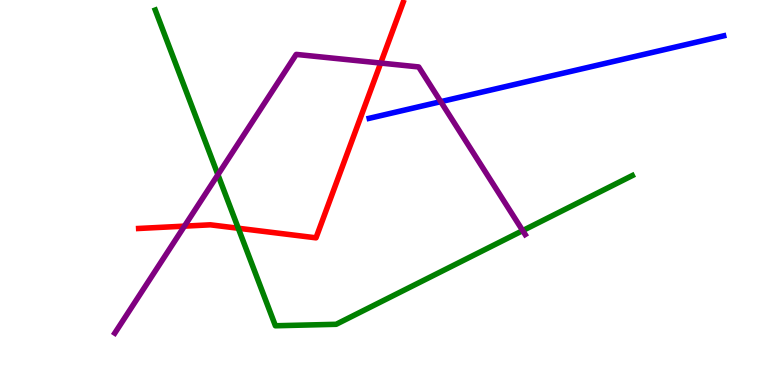[{'lines': ['blue', 'red'], 'intersections': []}, {'lines': ['green', 'red'], 'intersections': [{'x': 3.07, 'y': 4.07}]}, {'lines': ['purple', 'red'], 'intersections': [{'x': 2.38, 'y': 4.13}, {'x': 4.91, 'y': 8.36}]}, {'lines': ['blue', 'green'], 'intersections': []}, {'lines': ['blue', 'purple'], 'intersections': [{'x': 5.69, 'y': 7.36}]}, {'lines': ['green', 'purple'], 'intersections': [{'x': 2.81, 'y': 5.46}, {'x': 6.74, 'y': 4.01}]}]